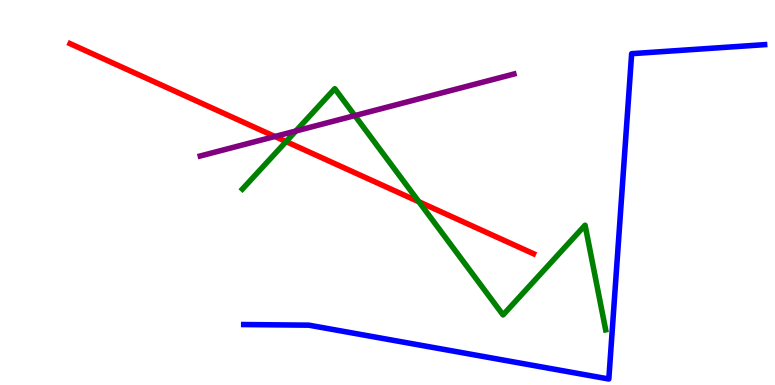[{'lines': ['blue', 'red'], 'intersections': []}, {'lines': ['green', 'red'], 'intersections': [{'x': 3.69, 'y': 6.32}, {'x': 5.41, 'y': 4.76}]}, {'lines': ['purple', 'red'], 'intersections': [{'x': 3.55, 'y': 6.46}]}, {'lines': ['blue', 'green'], 'intersections': []}, {'lines': ['blue', 'purple'], 'intersections': []}, {'lines': ['green', 'purple'], 'intersections': [{'x': 3.82, 'y': 6.6}, {'x': 4.58, 'y': 7.0}]}]